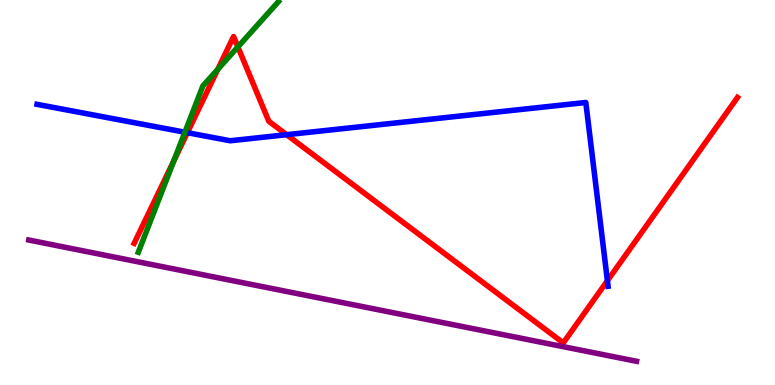[{'lines': ['blue', 'red'], 'intersections': [{'x': 2.42, 'y': 6.55}, {'x': 3.7, 'y': 6.5}, {'x': 7.84, 'y': 2.71}]}, {'lines': ['green', 'red'], 'intersections': [{'x': 2.24, 'y': 5.82}, {'x': 2.81, 'y': 8.2}, {'x': 3.07, 'y': 8.78}]}, {'lines': ['purple', 'red'], 'intersections': []}, {'lines': ['blue', 'green'], 'intersections': [{'x': 2.39, 'y': 6.57}]}, {'lines': ['blue', 'purple'], 'intersections': []}, {'lines': ['green', 'purple'], 'intersections': []}]